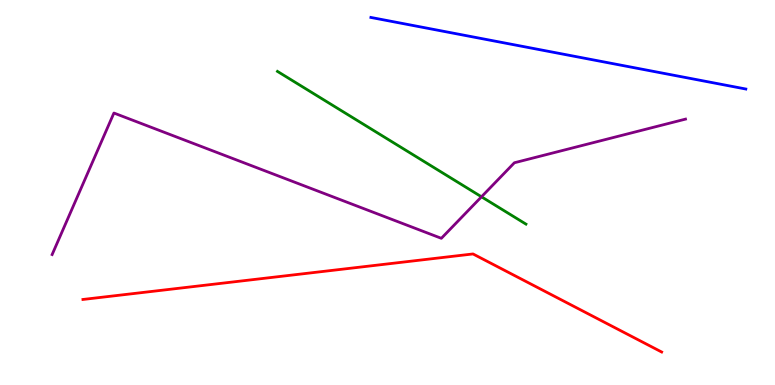[{'lines': ['blue', 'red'], 'intersections': []}, {'lines': ['green', 'red'], 'intersections': []}, {'lines': ['purple', 'red'], 'intersections': []}, {'lines': ['blue', 'green'], 'intersections': []}, {'lines': ['blue', 'purple'], 'intersections': []}, {'lines': ['green', 'purple'], 'intersections': [{'x': 6.21, 'y': 4.89}]}]